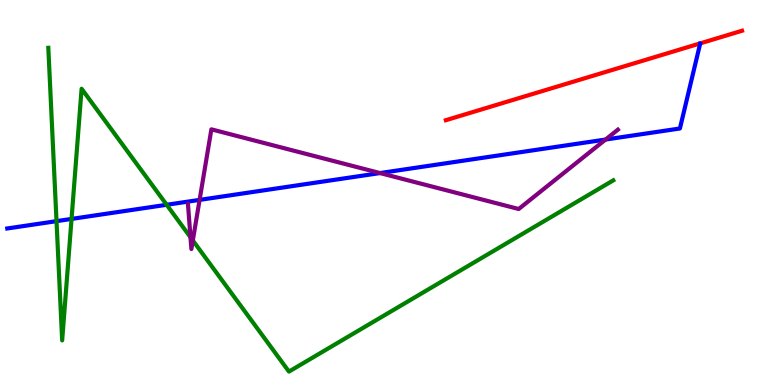[{'lines': ['blue', 'red'], 'intersections': []}, {'lines': ['green', 'red'], 'intersections': []}, {'lines': ['purple', 'red'], 'intersections': []}, {'lines': ['blue', 'green'], 'intersections': [{'x': 0.729, 'y': 4.26}, {'x': 0.923, 'y': 4.31}, {'x': 2.15, 'y': 4.68}]}, {'lines': ['blue', 'purple'], 'intersections': [{'x': 2.58, 'y': 4.81}, {'x': 4.9, 'y': 5.5}, {'x': 7.81, 'y': 6.38}]}, {'lines': ['green', 'purple'], 'intersections': [{'x': 2.46, 'y': 3.84}, {'x': 2.49, 'y': 3.75}]}]